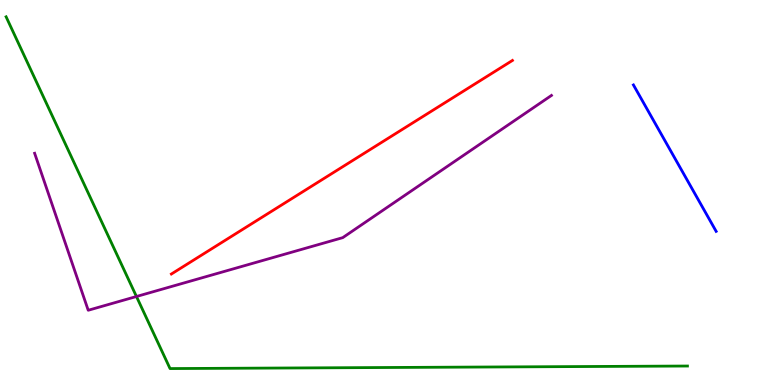[{'lines': ['blue', 'red'], 'intersections': []}, {'lines': ['green', 'red'], 'intersections': []}, {'lines': ['purple', 'red'], 'intersections': []}, {'lines': ['blue', 'green'], 'intersections': []}, {'lines': ['blue', 'purple'], 'intersections': []}, {'lines': ['green', 'purple'], 'intersections': [{'x': 1.76, 'y': 2.3}]}]